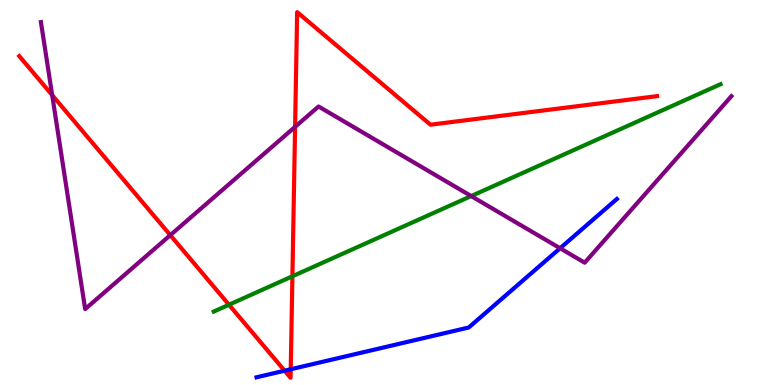[{'lines': ['blue', 'red'], 'intersections': [{'x': 3.67, 'y': 0.371}, {'x': 3.75, 'y': 0.409}]}, {'lines': ['green', 'red'], 'intersections': [{'x': 2.95, 'y': 2.08}, {'x': 3.77, 'y': 2.82}]}, {'lines': ['purple', 'red'], 'intersections': [{'x': 0.673, 'y': 7.53}, {'x': 2.2, 'y': 3.89}, {'x': 3.81, 'y': 6.71}]}, {'lines': ['blue', 'green'], 'intersections': []}, {'lines': ['blue', 'purple'], 'intersections': [{'x': 7.23, 'y': 3.55}]}, {'lines': ['green', 'purple'], 'intersections': [{'x': 6.08, 'y': 4.91}]}]